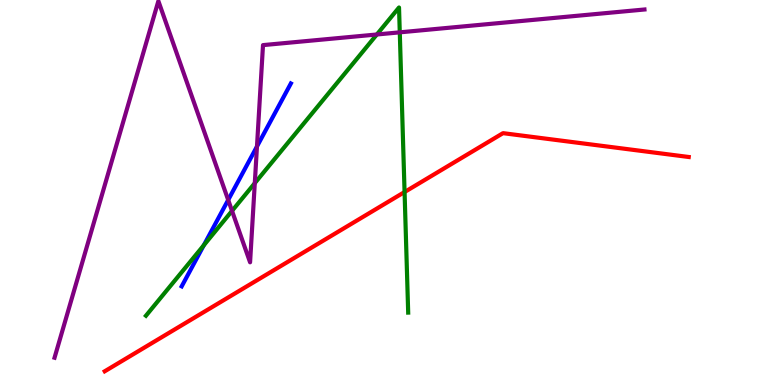[{'lines': ['blue', 'red'], 'intersections': []}, {'lines': ['green', 'red'], 'intersections': [{'x': 5.22, 'y': 5.01}]}, {'lines': ['purple', 'red'], 'intersections': []}, {'lines': ['blue', 'green'], 'intersections': [{'x': 2.63, 'y': 3.63}]}, {'lines': ['blue', 'purple'], 'intersections': [{'x': 2.94, 'y': 4.81}, {'x': 3.32, 'y': 6.2}]}, {'lines': ['green', 'purple'], 'intersections': [{'x': 2.99, 'y': 4.52}, {'x': 3.29, 'y': 5.24}, {'x': 4.86, 'y': 9.1}, {'x': 5.16, 'y': 9.16}]}]